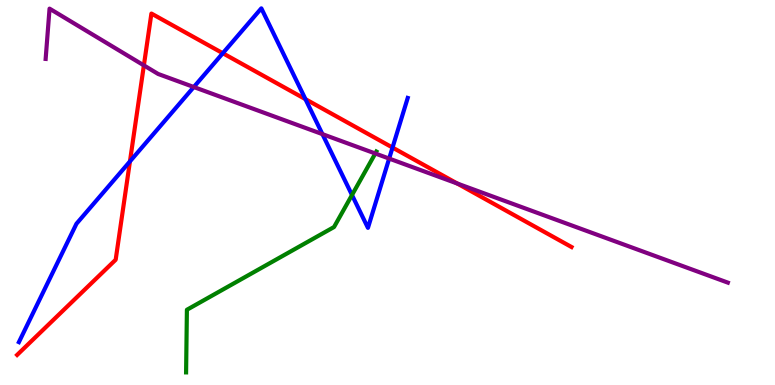[{'lines': ['blue', 'red'], 'intersections': [{'x': 1.68, 'y': 5.81}, {'x': 2.87, 'y': 8.62}, {'x': 3.94, 'y': 7.42}, {'x': 5.06, 'y': 6.17}]}, {'lines': ['green', 'red'], 'intersections': []}, {'lines': ['purple', 'red'], 'intersections': [{'x': 1.86, 'y': 8.3}, {'x': 5.9, 'y': 5.23}]}, {'lines': ['blue', 'green'], 'intersections': [{'x': 4.54, 'y': 4.93}]}, {'lines': ['blue', 'purple'], 'intersections': [{'x': 2.5, 'y': 7.74}, {'x': 4.16, 'y': 6.52}, {'x': 5.02, 'y': 5.88}]}, {'lines': ['green', 'purple'], 'intersections': [{'x': 4.84, 'y': 6.01}]}]